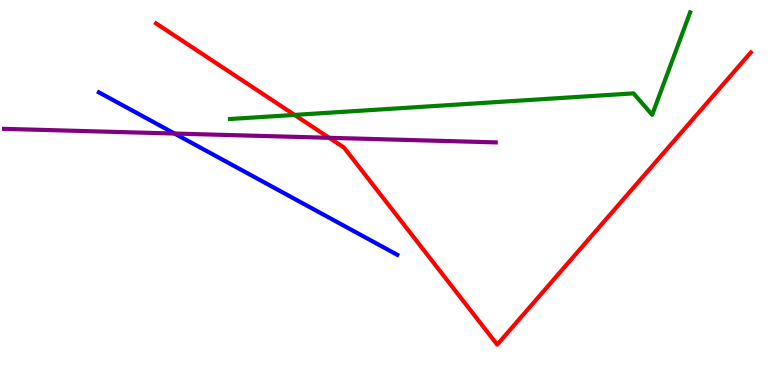[{'lines': ['blue', 'red'], 'intersections': []}, {'lines': ['green', 'red'], 'intersections': [{'x': 3.8, 'y': 7.02}]}, {'lines': ['purple', 'red'], 'intersections': [{'x': 4.25, 'y': 6.42}]}, {'lines': ['blue', 'green'], 'intersections': []}, {'lines': ['blue', 'purple'], 'intersections': [{'x': 2.25, 'y': 6.53}]}, {'lines': ['green', 'purple'], 'intersections': []}]